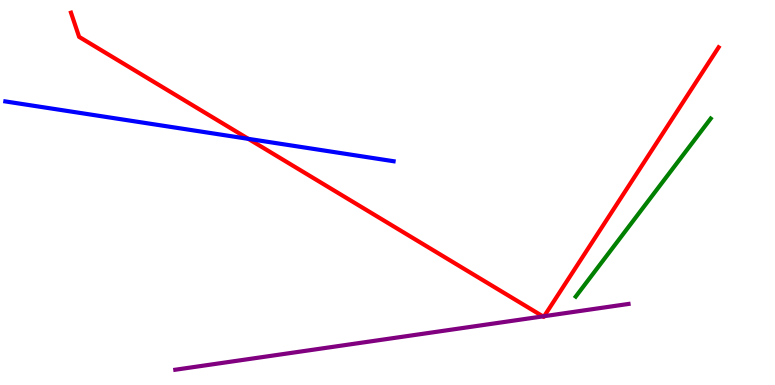[{'lines': ['blue', 'red'], 'intersections': [{'x': 3.2, 'y': 6.39}]}, {'lines': ['green', 'red'], 'intersections': []}, {'lines': ['purple', 'red'], 'intersections': [{'x': 7.01, 'y': 1.78}, {'x': 7.02, 'y': 1.79}]}, {'lines': ['blue', 'green'], 'intersections': []}, {'lines': ['blue', 'purple'], 'intersections': []}, {'lines': ['green', 'purple'], 'intersections': []}]